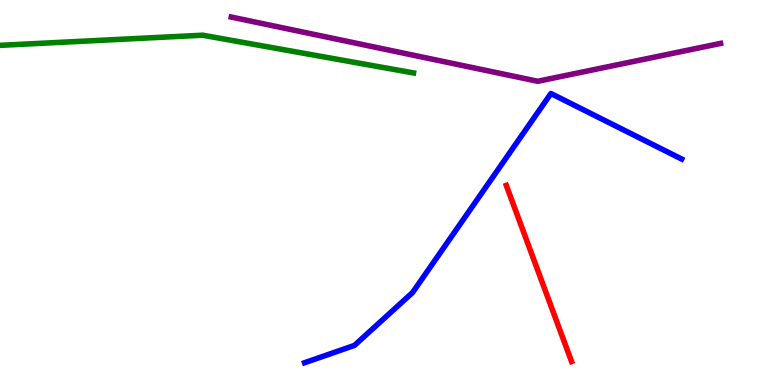[{'lines': ['blue', 'red'], 'intersections': []}, {'lines': ['green', 'red'], 'intersections': []}, {'lines': ['purple', 'red'], 'intersections': []}, {'lines': ['blue', 'green'], 'intersections': []}, {'lines': ['blue', 'purple'], 'intersections': []}, {'lines': ['green', 'purple'], 'intersections': []}]